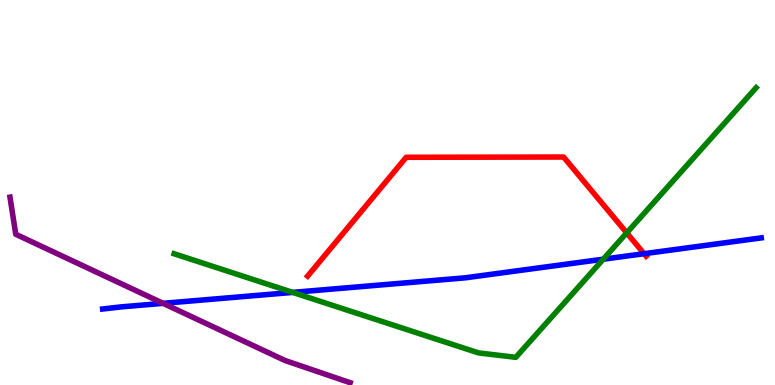[{'lines': ['blue', 'red'], 'intersections': [{'x': 8.31, 'y': 3.41}]}, {'lines': ['green', 'red'], 'intersections': [{'x': 8.09, 'y': 3.95}]}, {'lines': ['purple', 'red'], 'intersections': []}, {'lines': ['blue', 'green'], 'intersections': [{'x': 3.78, 'y': 2.41}, {'x': 7.78, 'y': 3.27}]}, {'lines': ['blue', 'purple'], 'intersections': [{'x': 2.1, 'y': 2.12}]}, {'lines': ['green', 'purple'], 'intersections': []}]